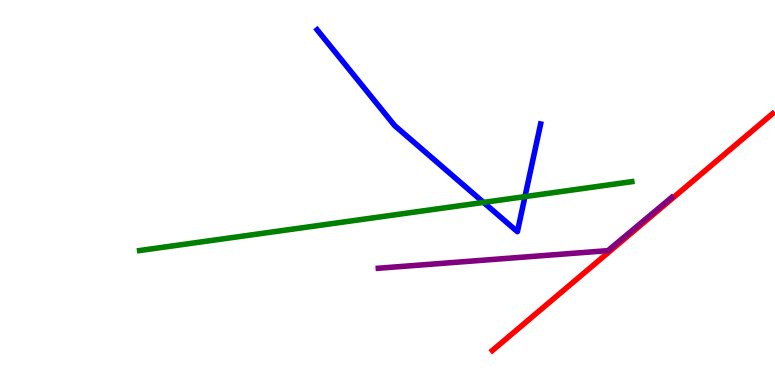[{'lines': ['blue', 'red'], 'intersections': []}, {'lines': ['green', 'red'], 'intersections': []}, {'lines': ['purple', 'red'], 'intersections': []}, {'lines': ['blue', 'green'], 'intersections': [{'x': 6.24, 'y': 4.74}, {'x': 6.77, 'y': 4.89}]}, {'lines': ['blue', 'purple'], 'intersections': []}, {'lines': ['green', 'purple'], 'intersections': []}]